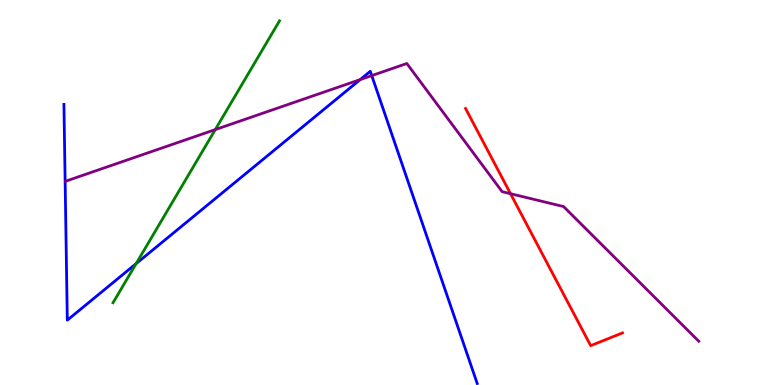[{'lines': ['blue', 'red'], 'intersections': []}, {'lines': ['green', 'red'], 'intersections': []}, {'lines': ['purple', 'red'], 'intersections': [{'x': 6.59, 'y': 4.97}]}, {'lines': ['blue', 'green'], 'intersections': [{'x': 1.76, 'y': 3.15}]}, {'lines': ['blue', 'purple'], 'intersections': [{'x': 4.65, 'y': 7.93}, {'x': 4.8, 'y': 8.04}]}, {'lines': ['green', 'purple'], 'intersections': [{'x': 2.78, 'y': 6.63}]}]